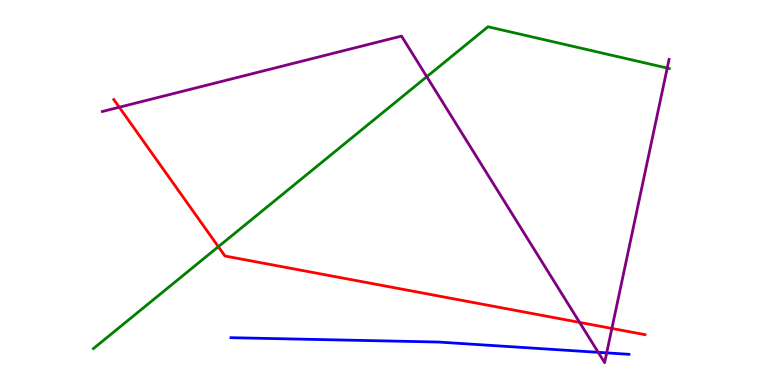[{'lines': ['blue', 'red'], 'intersections': []}, {'lines': ['green', 'red'], 'intersections': [{'x': 2.82, 'y': 3.59}]}, {'lines': ['purple', 'red'], 'intersections': [{'x': 1.54, 'y': 7.21}, {'x': 7.48, 'y': 1.63}, {'x': 7.9, 'y': 1.47}]}, {'lines': ['blue', 'green'], 'intersections': []}, {'lines': ['blue', 'purple'], 'intersections': [{'x': 7.72, 'y': 0.849}, {'x': 7.83, 'y': 0.834}]}, {'lines': ['green', 'purple'], 'intersections': [{'x': 5.51, 'y': 8.01}, {'x': 8.61, 'y': 8.23}]}]